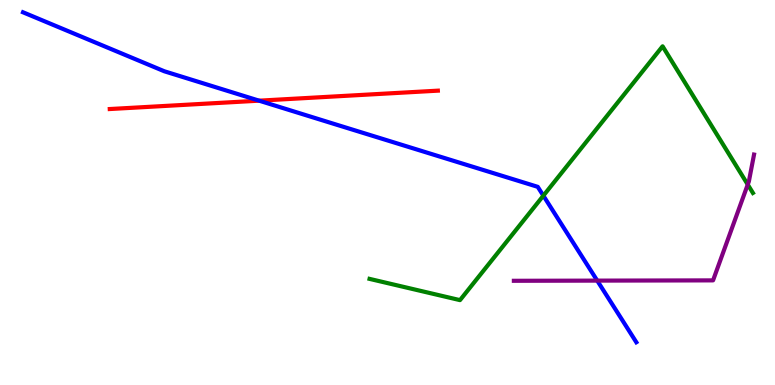[{'lines': ['blue', 'red'], 'intersections': [{'x': 3.34, 'y': 7.39}]}, {'lines': ['green', 'red'], 'intersections': []}, {'lines': ['purple', 'red'], 'intersections': []}, {'lines': ['blue', 'green'], 'intersections': [{'x': 7.01, 'y': 4.92}]}, {'lines': ['blue', 'purple'], 'intersections': [{'x': 7.71, 'y': 2.71}]}, {'lines': ['green', 'purple'], 'intersections': [{'x': 9.65, 'y': 5.21}]}]